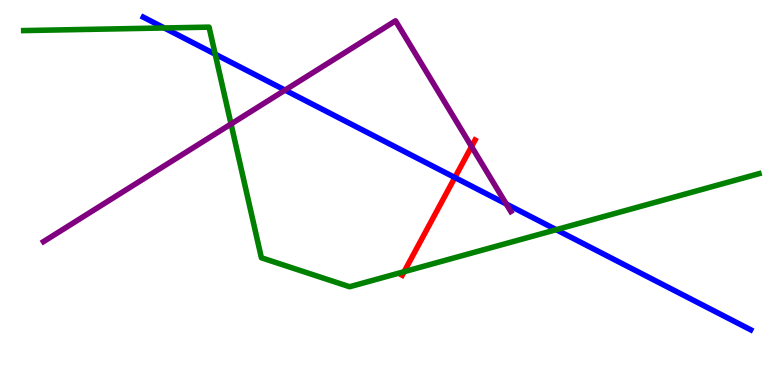[{'lines': ['blue', 'red'], 'intersections': [{'x': 5.87, 'y': 5.39}]}, {'lines': ['green', 'red'], 'intersections': [{'x': 5.21, 'y': 2.94}]}, {'lines': ['purple', 'red'], 'intersections': [{'x': 6.08, 'y': 6.19}]}, {'lines': ['blue', 'green'], 'intersections': [{'x': 2.12, 'y': 9.27}, {'x': 2.78, 'y': 8.59}, {'x': 7.18, 'y': 4.03}]}, {'lines': ['blue', 'purple'], 'intersections': [{'x': 3.68, 'y': 7.66}, {'x': 6.53, 'y': 4.7}]}, {'lines': ['green', 'purple'], 'intersections': [{'x': 2.98, 'y': 6.78}]}]